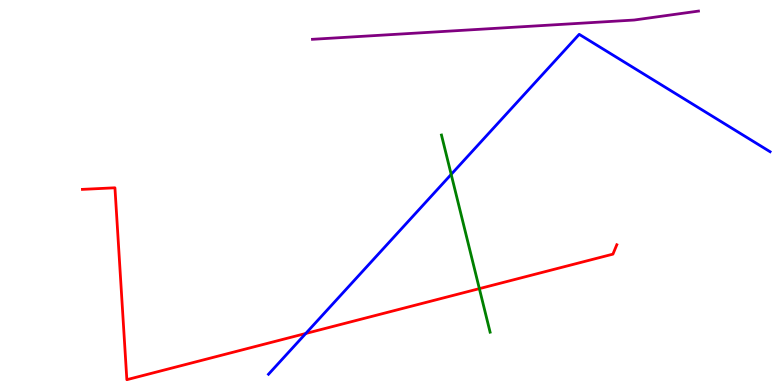[{'lines': ['blue', 'red'], 'intersections': [{'x': 3.95, 'y': 1.34}]}, {'lines': ['green', 'red'], 'intersections': [{'x': 6.19, 'y': 2.5}]}, {'lines': ['purple', 'red'], 'intersections': []}, {'lines': ['blue', 'green'], 'intersections': [{'x': 5.82, 'y': 5.47}]}, {'lines': ['blue', 'purple'], 'intersections': []}, {'lines': ['green', 'purple'], 'intersections': []}]